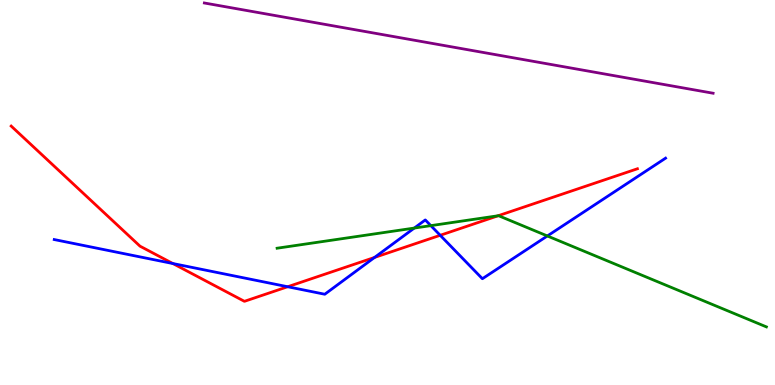[{'lines': ['blue', 'red'], 'intersections': [{'x': 2.23, 'y': 3.15}, {'x': 3.71, 'y': 2.55}, {'x': 4.83, 'y': 3.31}, {'x': 5.68, 'y': 3.89}]}, {'lines': ['green', 'red'], 'intersections': [{'x': 6.43, 'y': 4.4}]}, {'lines': ['purple', 'red'], 'intersections': []}, {'lines': ['blue', 'green'], 'intersections': [{'x': 5.35, 'y': 4.08}, {'x': 5.56, 'y': 4.14}, {'x': 7.06, 'y': 3.87}]}, {'lines': ['blue', 'purple'], 'intersections': []}, {'lines': ['green', 'purple'], 'intersections': []}]